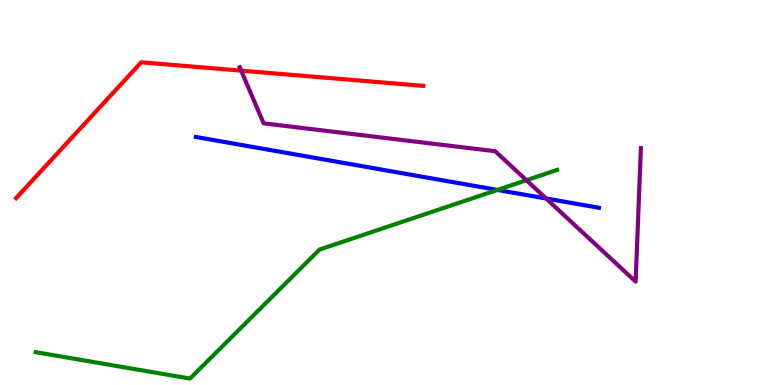[{'lines': ['blue', 'red'], 'intersections': []}, {'lines': ['green', 'red'], 'intersections': []}, {'lines': ['purple', 'red'], 'intersections': [{'x': 3.11, 'y': 8.17}]}, {'lines': ['blue', 'green'], 'intersections': [{'x': 6.42, 'y': 5.07}]}, {'lines': ['blue', 'purple'], 'intersections': [{'x': 7.05, 'y': 4.84}]}, {'lines': ['green', 'purple'], 'intersections': [{'x': 6.79, 'y': 5.32}]}]